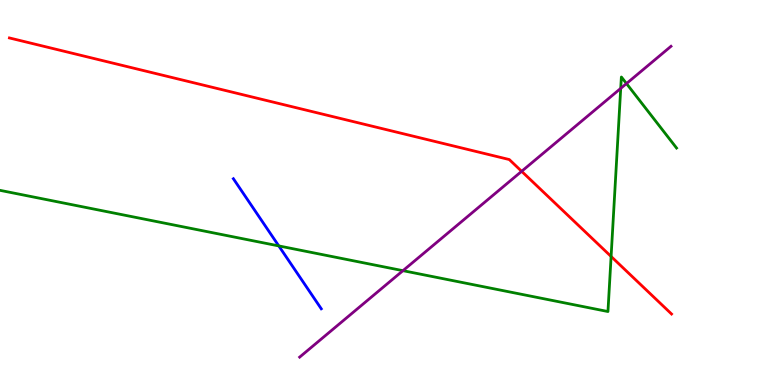[{'lines': ['blue', 'red'], 'intersections': []}, {'lines': ['green', 'red'], 'intersections': [{'x': 7.89, 'y': 3.34}]}, {'lines': ['purple', 'red'], 'intersections': [{'x': 6.73, 'y': 5.55}]}, {'lines': ['blue', 'green'], 'intersections': [{'x': 3.6, 'y': 3.61}]}, {'lines': ['blue', 'purple'], 'intersections': []}, {'lines': ['green', 'purple'], 'intersections': [{'x': 5.2, 'y': 2.97}, {'x': 8.01, 'y': 7.7}, {'x': 8.08, 'y': 7.83}]}]